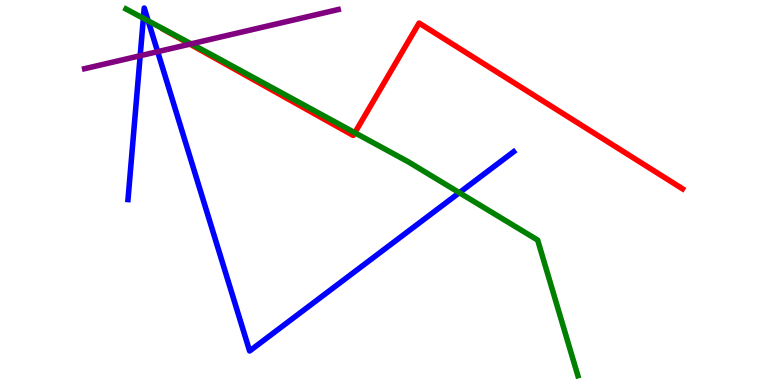[{'lines': ['blue', 'red'], 'intersections': []}, {'lines': ['green', 'red'], 'intersections': [{'x': 4.58, 'y': 6.55}]}, {'lines': ['purple', 'red'], 'intersections': [{'x': 2.45, 'y': 8.85}]}, {'lines': ['blue', 'green'], 'intersections': [{'x': 1.85, 'y': 9.53}, {'x': 1.91, 'y': 9.46}, {'x': 5.93, 'y': 4.99}]}, {'lines': ['blue', 'purple'], 'intersections': [{'x': 1.81, 'y': 8.55}, {'x': 2.03, 'y': 8.66}]}, {'lines': ['green', 'purple'], 'intersections': [{'x': 2.47, 'y': 8.86}]}]